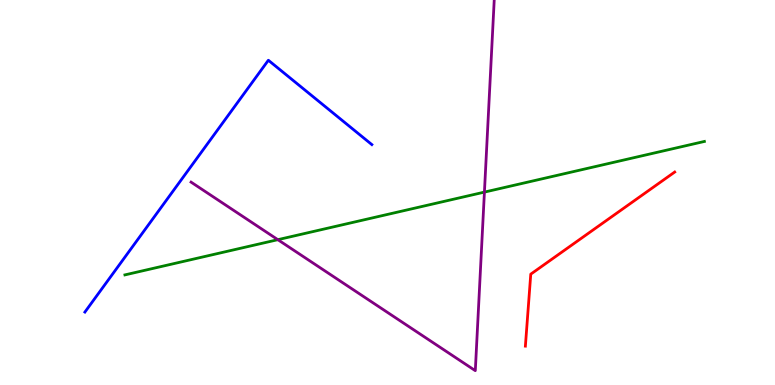[{'lines': ['blue', 'red'], 'intersections': []}, {'lines': ['green', 'red'], 'intersections': []}, {'lines': ['purple', 'red'], 'intersections': []}, {'lines': ['blue', 'green'], 'intersections': []}, {'lines': ['blue', 'purple'], 'intersections': []}, {'lines': ['green', 'purple'], 'intersections': [{'x': 3.58, 'y': 3.77}, {'x': 6.25, 'y': 5.01}]}]